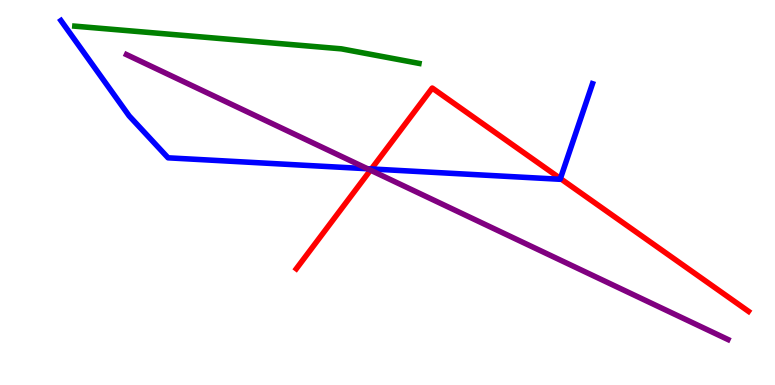[{'lines': ['blue', 'red'], 'intersections': [{'x': 4.79, 'y': 5.61}, {'x': 7.23, 'y': 5.36}]}, {'lines': ['green', 'red'], 'intersections': []}, {'lines': ['purple', 'red'], 'intersections': [{'x': 4.78, 'y': 5.58}]}, {'lines': ['blue', 'green'], 'intersections': []}, {'lines': ['blue', 'purple'], 'intersections': [{'x': 4.74, 'y': 5.62}]}, {'lines': ['green', 'purple'], 'intersections': []}]